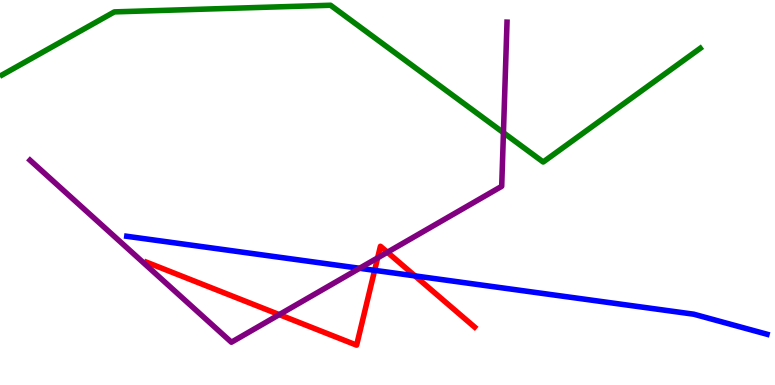[{'lines': ['blue', 'red'], 'intersections': [{'x': 4.83, 'y': 2.98}, {'x': 5.35, 'y': 2.83}]}, {'lines': ['green', 'red'], 'intersections': []}, {'lines': ['purple', 'red'], 'intersections': [{'x': 3.6, 'y': 1.83}, {'x': 4.87, 'y': 3.3}, {'x': 5.0, 'y': 3.45}]}, {'lines': ['blue', 'green'], 'intersections': []}, {'lines': ['blue', 'purple'], 'intersections': [{'x': 4.64, 'y': 3.03}]}, {'lines': ['green', 'purple'], 'intersections': [{'x': 6.5, 'y': 6.55}]}]